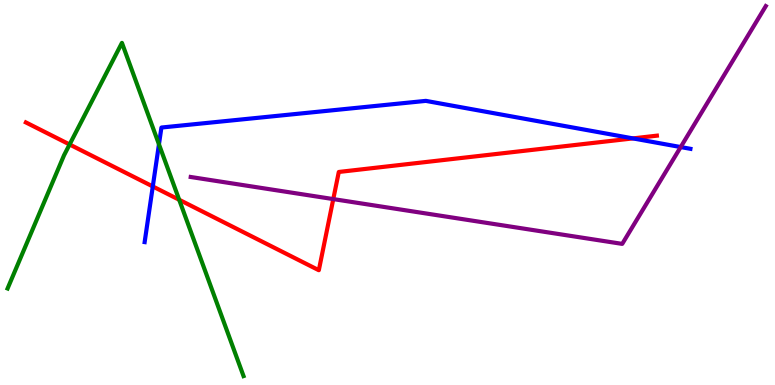[{'lines': ['blue', 'red'], 'intersections': [{'x': 1.97, 'y': 5.16}, {'x': 8.17, 'y': 6.41}]}, {'lines': ['green', 'red'], 'intersections': [{'x': 0.898, 'y': 6.25}, {'x': 2.31, 'y': 4.81}]}, {'lines': ['purple', 'red'], 'intersections': [{'x': 4.3, 'y': 4.83}]}, {'lines': ['blue', 'green'], 'intersections': [{'x': 2.05, 'y': 6.25}]}, {'lines': ['blue', 'purple'], 'intersections': [{'x': 8.78, 'y': 6.18}]}, {'lines': ['green', 'purple'], 'intersections': []}]